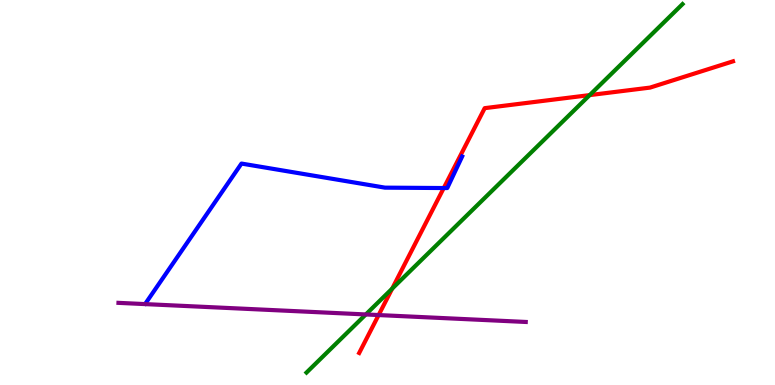[{'lines': ['blue', 'red'], 'intersections': [{'x': 5.73, 'y': 5.12}]}, {'lines': ['green', 'red'], 'intersections': [{'x': 5.06, 'y': 2.5}, {'x': 7.61, 'y': 7.53}]}, {'lines': ['purple', 'red'], 'intersections': [{'x': 4.89, 'y': 1.82}]}, {'lines': ['blue', 'green'], 'intersections': []}, {'lines': ['blue', 'purple'], 'intersections': []}, {'lines': ['green', 'purple'], 'intersections': [{'x': 4.72, 'y': 1.83}]}]